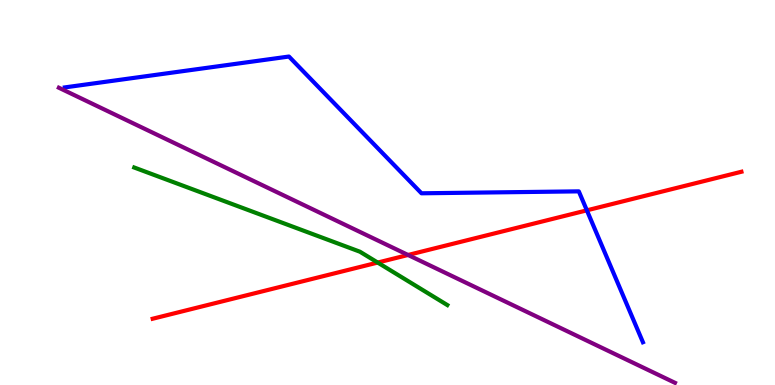[{'lines': ['blue', 'red'], 'intersections': [{'x': 7.57, 'y': 4.54}]}, {'lines': ['green', 'red'], 'intersections': [{'x': 4.87, 'y': 3.18}]}, {'lines': ['purple', 'red'], 'intersections': [{'x': 5.27, 'y': 3.38}]}, {'lines': ['blue', 'green'], 'intersections': []}, {'lines': ['blue', 'purple'], 'intersections': []}, {'lines': ['green', 'purple'], 'intersections': []}]